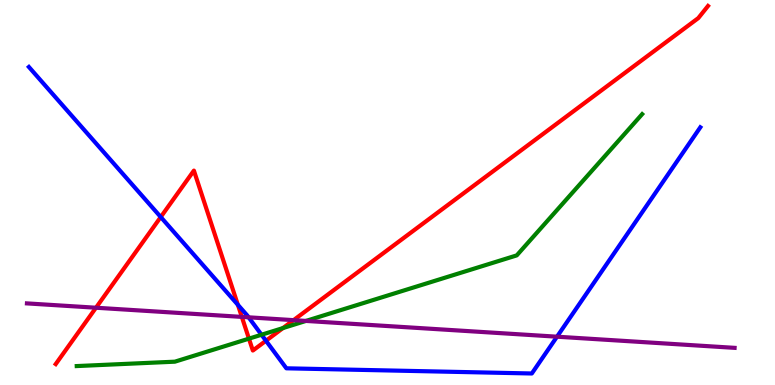[{'lines': ['blue', 'red'], 'intersections': [{'x': 2.07, 'y': 4.36}, {'x': 3.07, 'y': 2.08}, {'x': 3.43, 'y': 1.15}]}, {'lines': ['green', 'red'], 'intersections': [{'x': 3.21, 'y': 1.2}, {'x': 3.65, 'y': 1.48}]}, {'lines': ['purple', 'red'], 'intersections': [{'x': 1.24, 'y': 2.01}, {'x': 3.12, 'y': 1.77}, {'x': 3.79, 'y': 1.68}]}, {'lines': ['blue', 'green'], 'intersections': [{'x': 3.37, 'y': 1.31}]}, {'lines': ['blue', 'purple'], 'intersections': [{'x': 3.21, 'y': 1.76}, {'x': 7.19, 'y': 1.25}]}, {'lines': ['green', 'purple'], 'intersections': [{'x': 3.95, 'y': 1.66}]}]